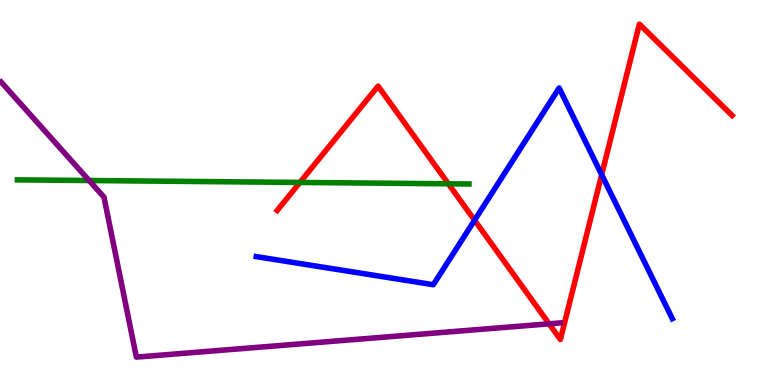[{'lines': ['blue', 'red'], 'intersections': [{'x': 6.12, 'y': 4.28}, {'x': 7.76, 'y': 5.46}]}, {'lines': ['green', 'red'], 'intersections': [{'x': 3.87, 'y': 5.26}, {'x': 5.79, 'y': 5.23}]}, {'lines': ['purple', 'red'], 'intersections': [{'x': 7.09, 'y': 1.59}]}, {'lines': ['blue', 'green'], 'intersections': []}, {'lines': ['blue', 'purple'], 'intersections': []}, {'lines': ['green', 'purple'], 'intersections': [{'x': 1.15, 'y': 5.31}]}]